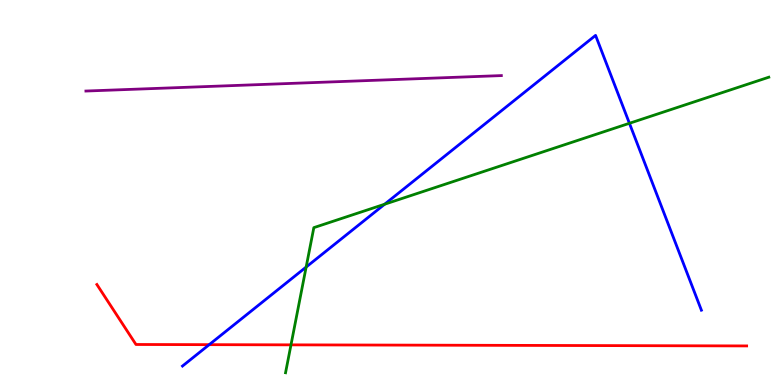[{'lines': ['blue', 'red'], 'intersections': [{'x': 2.7, 'y': 1.05}]}, {'lines': ['green', 'red'], 'intersections': [{'x': 3.75, 'y': 1.04}]}, {'lines': ['purple', 'red'], 'intersections': []}, {'lines': ['blue', 'green'], 'intersections': [{'x': 3.95, 'y': 3.06}, {'x': 4.96, 'y': 4.7}, {'x': 8.12, 'y': 6.8}]}, {'lines': ['blue', 'purple'], 'intersections': []}, {'lines': ['green', 'purple'], 'intersections': []}]